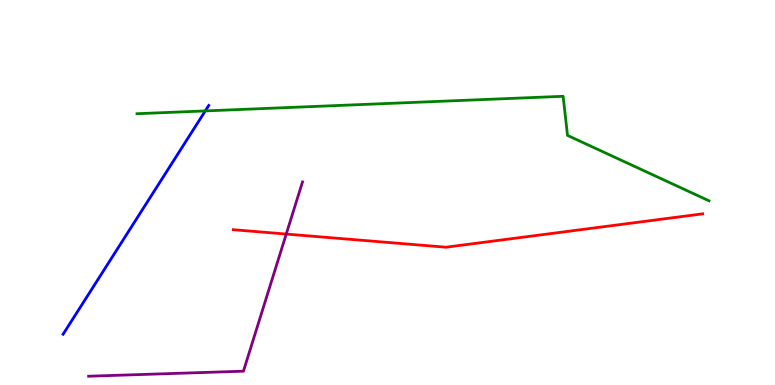[{'lines': ['blue', 'red'], 'intersections': []}, {'lines': ['green', 'red'], 'intersections': []}, {'lines': ['purple', 'red'], 'intersections': [{'x': 3.69, 'y': 3.92}]}, {'lines': ['blue', 'green'], 'intersections': [{'x': 2.65, 'y': 7.12}]}, {'lines': ['blue', 'purple'], 'intersections': []}, {'lines': ['green', 'purple'], 'intersections': []}]